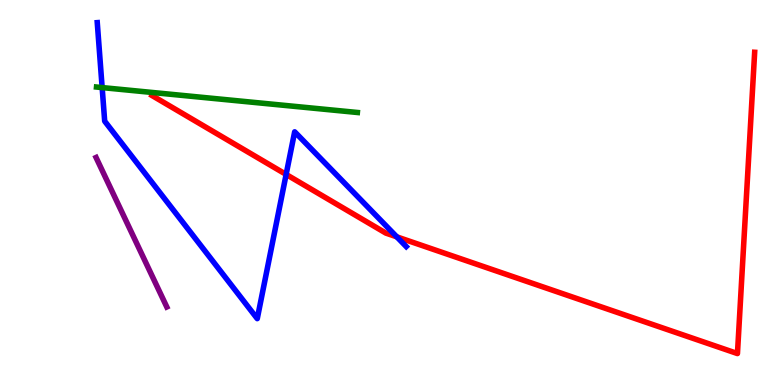[{'lines': ['blue', 'red'], 'intersections': [{'x': 3.69, 'y': 5.47}, {'x': 5.12, 'y': 3.85}]}, {'lines': ['green', 'red'], 'intersections': []}, {'lines': ['purple', 'red'], 'intersections': []}, {'lines': ['blue', 'green'], 'intersections': [{'x': 1.32, 'y': 7.73}]}, {'lines': ['blue', 'purple'], 'intersections': []}, {'lines': ['green', 'purple'], 'intersections': []}]